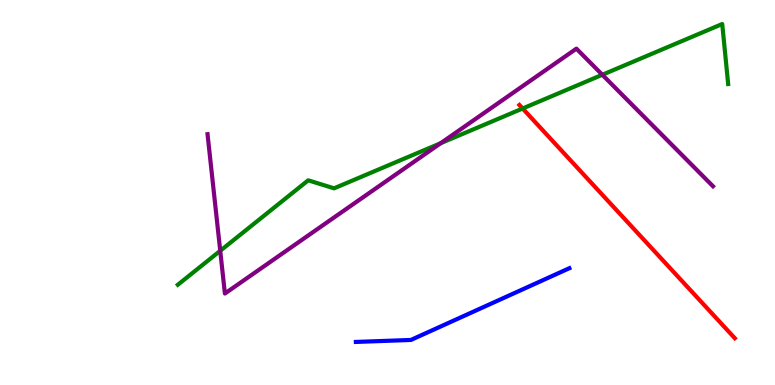[{'lines': ['blue', 'red'], 'intersections': []}, {'lines': ['green', 'red'], 'intersections': [{'x': 6.74, 'y': 7.18}]}, {'lines': ['purple', 'red'], 'intersections': []}, {'lines': ['blue', 'green'], 'intersections': []}, {'lines': ['blue', 'purple'], 'intersections': []}, {'lines': ['green', 'purple'], 'intersections': [{'x': 2.84, 'y': 3.49}, {'x': 5.69, 'y': 6.28}, {'x': 7.77, 'y': 8.06}]}]